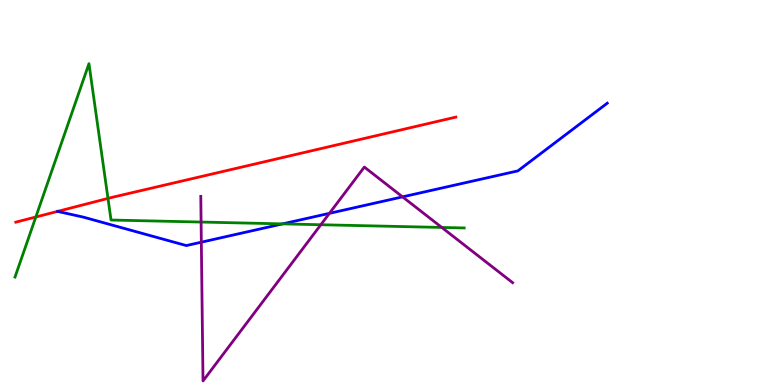[{'lines': ['blue', 'red'], 'intersections': []}, {'lines': ['green', 'red'], 'intersections': [{'x': 0.462, 'y': 4.36}, {'x': 1.39, 'y': 4.85}]}, {'lines': ['purple', 'red'], 'intersections': []}, {'lines': ['blue', 'green'], 'intersections': [{'x': 3.65, 'y': 4.18}]}, {'lines': ['blue', 'purple'], 'intersections': [{'x': 2.6, 'y': 3.71}, {'x': 4.25, 'y': 4.46}, {'x': 5.19, 'y': 4.89}]}, {'lines': ['green', 'purple'], 'intersections': [{'x': 2.59, 'y': 4.23}, {'x': 4.14, 'y': 4.16}, {'x': 5.7, 'y': 4.09}]}]